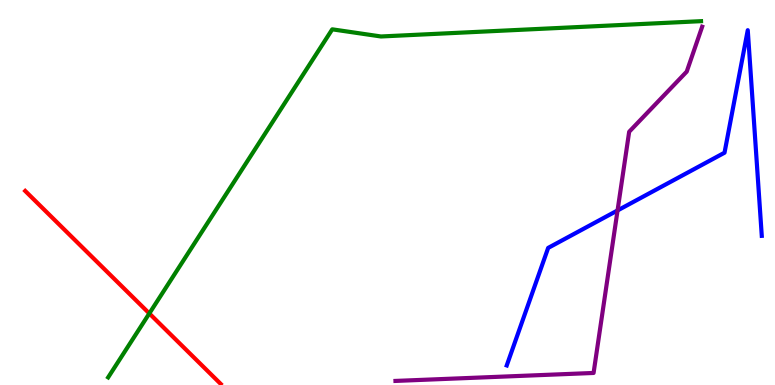[{'lines': ['blue', 'red'], 'intersections': []}, {'lines': ['green', 'red'], 'intersections': [{'x': 1.93, 'y': 1.86}]}, {'lines': ['purple', 'red'], 'intersections': []}, {'lines': ['blue', 'green'], 'intersections': []}, {'lines': ['blue', 'purple'], 'intersections': [{'x': 7.97, 'y': 4.53}]}, {'lines': ['green', 'purple'], 'intersections': []}]